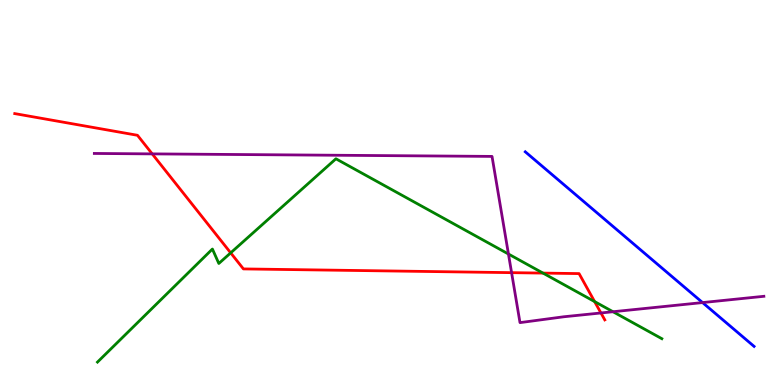[{'lines': ['blue', 'red'], 'intersections': []}, {'lines': ['green', 'red'], 'intersections': [{'x': 2.98, 'y': 3.43}, {'x': 7.01, 'y': 2.91}, {'x': 7.67, 'y': 2.17}]}, {'lines': ['purple', 'red'], 'intersections': [{'x': 1.96, 'y': 6.0}, {'x': 6.6, 'y': 2.92}, {'x': 7.75, 'y': 1.87}]}, {'lines': ['blue', 'green'], 'intersections': []}, {'lines': ['blue', 'purple'], 'intersections': [{'x': 9.07, 'y': 2.14}]}, {'lines': ['green', 'purple'], 'intersections': [{'x': 6.56, 'y': 3.4}, {'x': 7.91, 'y': 1.9}]}]